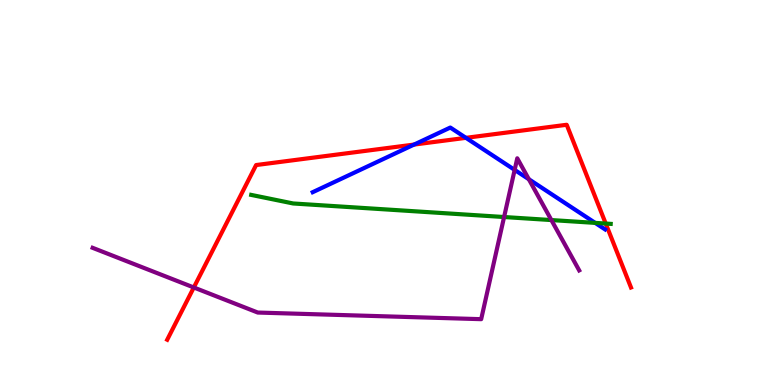[{'lines': ['blue', 'red'], 'intersections': [{'x': 5.34, 'y': 6.25}, {'x': 6.01, 'y': 6.42}]}, {'lines': ['green', 'red'], 'intersections': [{'x': 7.82, 'y': 4.19}]}, {'lines': ['purple', 'red'], 'intersections': [{'x': 2.5, 'y': 2.53}]}, {'lines': ['blue', 'green'], 'intersections': [{'x': 7.68, 'y': 4.21}]}, {'lines': ['blue', 'purple'], 'intersections': [{'x': 6.64, 'y': 5.59}, {'x': 6.82, 'y': 5.34}]}, {'lines': ['green', 'purple'], 'intersections': [{'x': 6.5, 'y': 4.36}, {'x': 7.11, 'y': 4.28}]}]